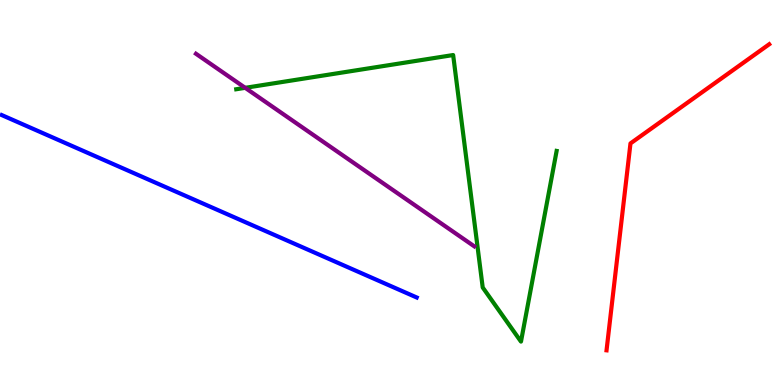[{'lines': ['blue', 'red'], 'intersections': []}, {'lines': ['green', 'red'], 'intersections': []}, {'lines': ['purple', 'red'], 'intersections': []}, {'lines': ['blue', 'green'], 'intersections': []}, {'lines': ['blue', 'purple'], 'intersections': []}, {'lines': ['green', 'purple'], 'intersections': [{'x': 3.16, 'y': 7.72}]}]